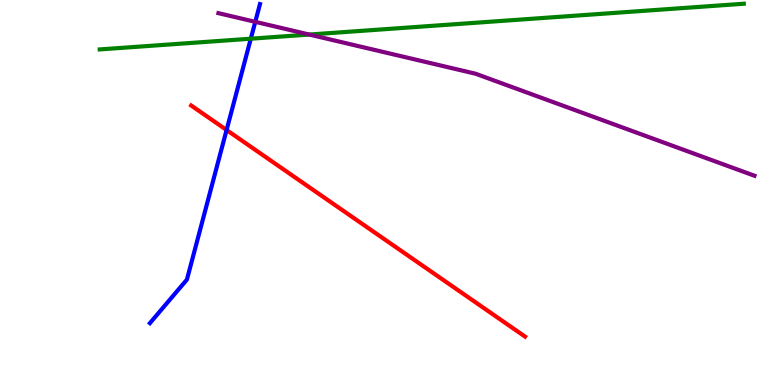[{'lines': ['blue', 'red'], 'intersections': [{'x': 2.92, 'y': 6.62}]}, {'lines': ['green', 'red'], 'intersections': []}, {'lines': ['purple', 'red'], 'intersections': []}, {'lines': ['blue', 'green'], 'intersections': [{'x': 3.24, 'y': 8.99}]}, {'lines': ['blue', 'purple'], 'intersections': [{'x': 3.29, 'y': 9.43}]}, {'lines': ['green', 'purple'], 'intersections': [{'x': 3.99, 'y': 9.1}]}]